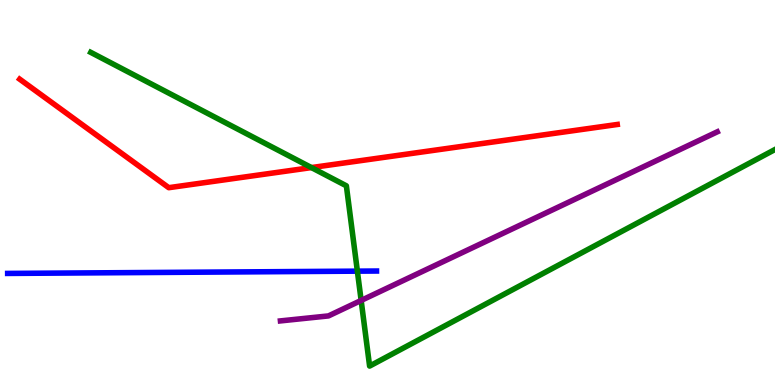[{'lines': ['blue', 'red'], 'intersections': []}, {'lines': ['green', 'red'], 'intersections': [{'x': 4.02, 'y': 5.65}]}, {'lines': ['purple', 'red'], 'intersections': []}, {'lines': ['blue', 'green'], 'intersections': [{'x': 4.61, 'y': 2.96}]}, {'lines': ['blue', 'purple'], 'intersections': []}, {'lines': ['green', 'purple'], 'intersections': [{'x': 4.66, 'y': 2.2}]}]